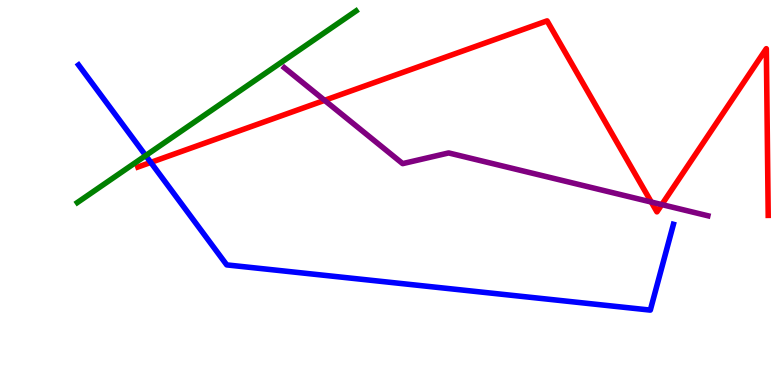[{'lines': ['blue', 'red'], 'intersections': [{'x': 1.95, 'y': 5.78}]}, {'lines': ['green', 'red'], 'intersections': []}, {'lines': ['purple', 'red'], 'intersections': [{'x': 4.19, 'y': 7.39}, {'x': 8.4, 'y': 4.75}, {'x': 8.54, 'y': 4.69}]}, {'lines': ['blue', 'green'], 'intersections': [{'x': 1.88, 'y': 5.96}]}, {'lines': ['blue', 'purple'], 'intersections': []}, {'lines': ['green', 'purple'], 'intersections': []}]